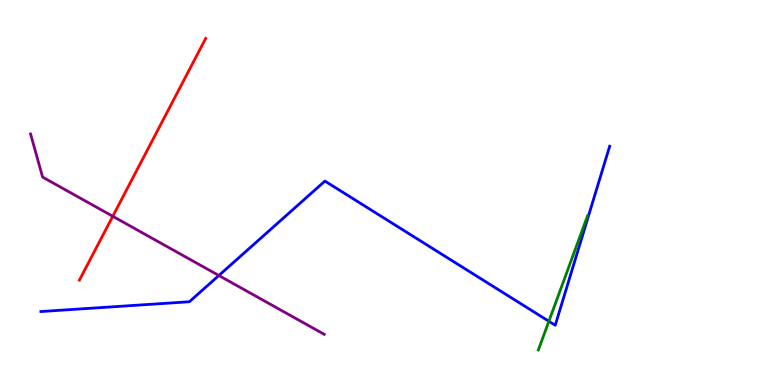[{'lines': ['blue', 'red'], 'intersections': []}, {'lines': ['green', 'red'], 'intersections': []}, {'lines': ['purple', 'red'], 'intersections': [{'x': 1.46, 'y': 4.38}]}, {'lines': ['blue', 'green'], 'intersections': [{'x': 7.08, 'y': 1.66}]}, {'lines': ['blue', 'purple'], 'intersections': [{'x': 2.82, 'y': 2.84}]}, {'lines': ['green', 'purple'], 'intersections': []}]